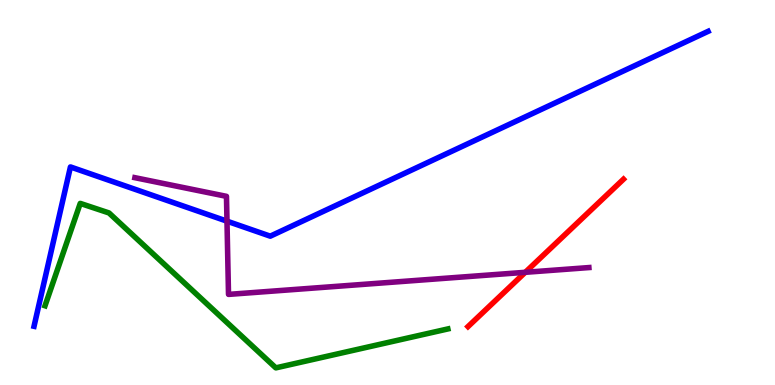[{'lines': ['blue', 'red'], 'intersections': []}, {'lines': ['green', 'red'], 'intersections': []}, {'lines': ['purple', 'red'], 'intersections': [{'x': 6.78, 'y': 2.93}]}, {'lines': ['blue', 'green'], 'intersections': []}, {'lines': ['blue', 'purple'], 'intersections': [{'x': 2.93, 'y': 4.26}]}, {'lines': ['green', 'purple'], 'intersections': []}]